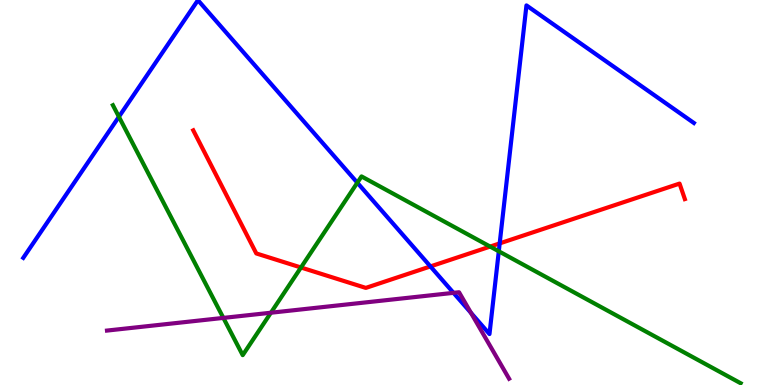[{'lines': ['blue', 'red'], 'intersections': [{'x': 5.55, 'y': 3.08}, {'x': 6.45, 'y': 3.68}]}, {'lines': ['green', 'red'], 'intersections': [{'x': 3.88, 'y': 3.05}, {'x': 6.32, 'y': 3.6}]}, {'lines': ['purple', 'red'], 'intersections': []}, {'lines': ['blue', 'green'], 'intersections': [{'x': 1.53, 'y': 6.97}, {'x': 4.61, 'y': 5.25}, {'x': 6.44, 'y': 3.47}]}, {'lines': ['blue', 'purple'], 'intersections': [{'x': 5.85, 'y': 2.39}, {'x': 6.08, 'y': 1.87}]}, {'lines': ['green', 'purple'], 'intersections': [{'x': 2.88, 'y': 1.74}, {'x': 3.5, 'y': 1.88}]}]